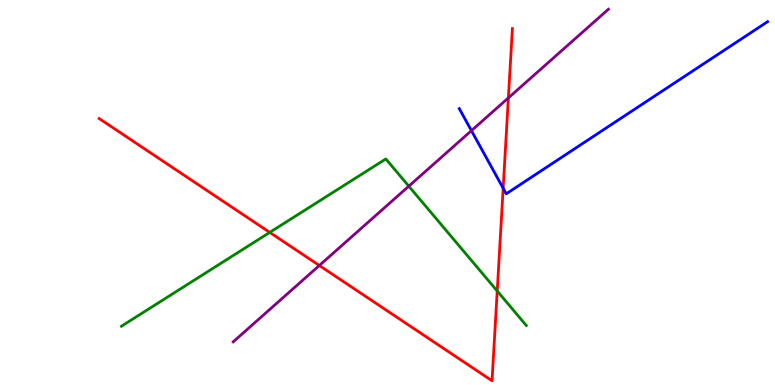[{'lines': ['blue', 'red'], 'intersections': [{'x': 6.49, 'y': 5.11}]}, {'lines': ['green', 'red'], 'intersections': [{'x': 3.48, 'y': 3.96}, {'x': 6.42, 'y': 2.44}]}, {'lines': ['purple', 'red'], 'intersections': [{'x': 4.12, 'y': 3.1}, {'x': 6.56, 'y': 7.46}]}, {'lines': ['blue', 'green'], 'intersections': []}, {'lines': ['blue', 'purple'], 'intersections': [{'x': 6.08, 'y': 6.61}]}, {'lines': ['green', 'purple'], 'intersections': [{'x': 5.27, 'y': 5.16}]}]